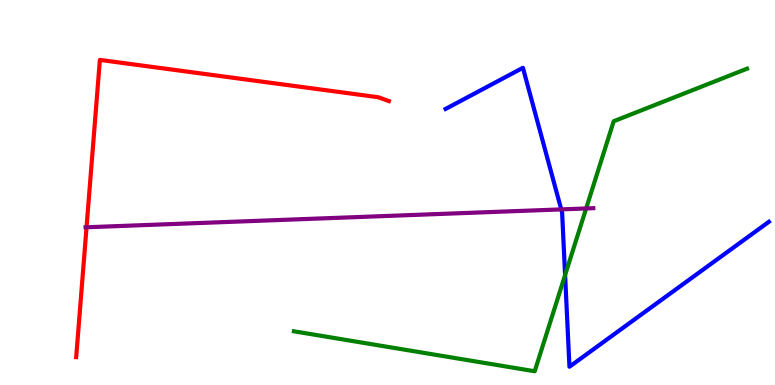[{'lines': ['blue', 'red'], 'intersections': []}, {'lines': ['green', 'red'], 'intersections': []}, {'lines': ['purple', 'red'], 'intersections': [{'x': 1.12, 'y': 4.1}]}, {'lines': ['blue', 'green'], 'intersections': [{'x': 7.29, 'y': 2.86}]}, {'lines': ['blue', 'purple'], 'intersections': [{'x': 7.24, 'y': 4.56}]}, {'lines': ['green', 'purple'], 'intersections': [{'x': 7.56, 'y': 4.59}]}]